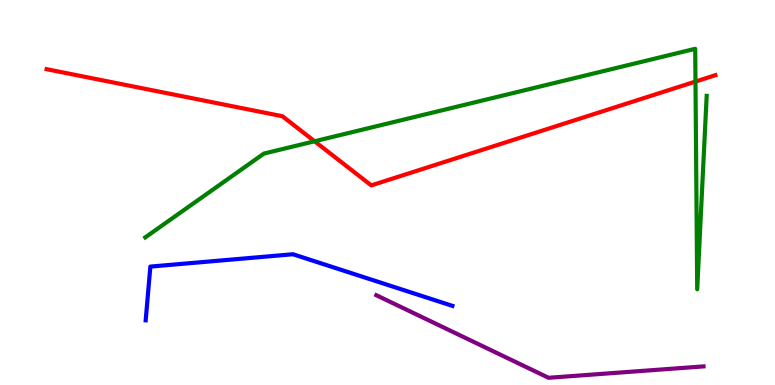[{'lines': ['blue', 'red'], 'intersections': []}, {'lines': ['green', 'red'], 'intersections': [{'x': 4.06, 'y': 6.33}, {'x': 8.97, 'y': 7.88}]}, {'lines': ['purple', 'red'], 'intersections': []}, {'lines': ['blue', 'green'], 'intersections': []}, {'lines': ['blue', 'purple'], 'intersections': []}, {'lines': ['green', 'purple'], 'intersections': []}]